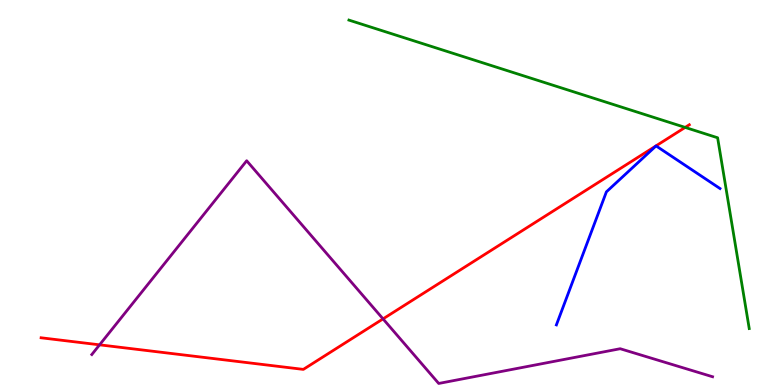[{'lines': ['blue', 'red'], 'intersections': []}, {'lines': ['green', 'red'], 'intersections': [{'x': 8.84, 'y': 6.69}]}, {'lines': ['purple', 'red'], 'intersections': [{'x': 1.28, 'y': 1.04}, {'x': 4.94, 'y': 1.72}]}, {'lines': ['blue', 'green'], 'intersections': []}, {'lines': ['blue', 'purple'], 'intersections': []}, {'lines': ['green', 'purple'], 'intersections': []}]